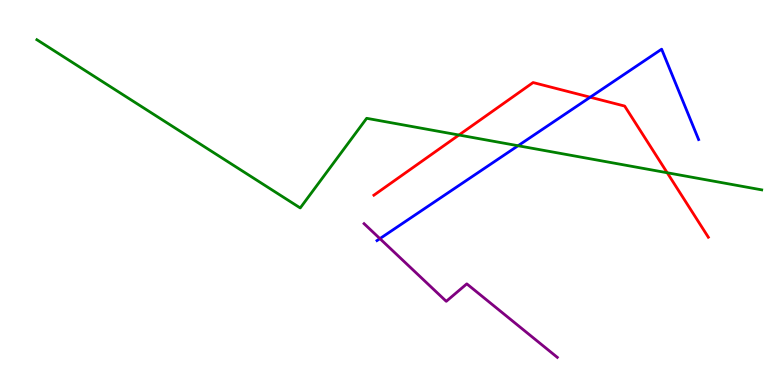[{'lines': ['blue', 'red'], 'intersections': [{'x': 7.62, 'y': 7.47}]}, {'lines': ['green', 'red'], 'intersections': [{'x': 5.92, 'y': 6.49}, {'x': 8.61, 'y': 5.51}]}, {'lines': ['purple', 'red'], 'intersections': []}, {'lines': ['blue', 'green'], 'intersections': [{'x': 6.68, 'y': 6.21}]}, {'lines': ['blue', 'purple'], 'intersections': [{'x': 4.9, 'y': 3.8}]}, {'lines': ['green', 'purple'], 'intersections': []}]